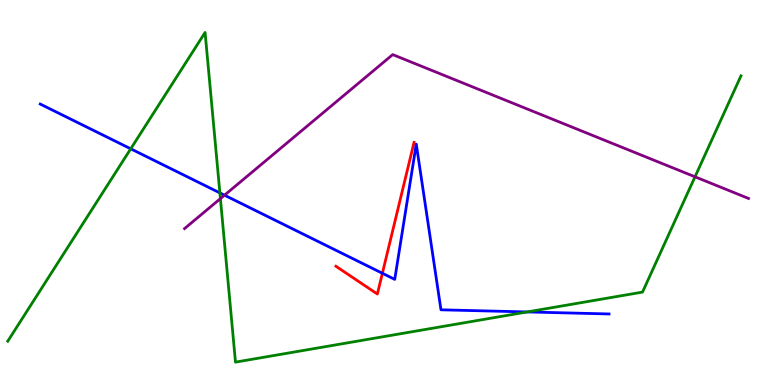[{'lines': ['blue', 'red'], 'intersections': [{'x': 4.93, 'y': 2.9}]}, {'lines': ['green', 'red'], 'intersections': []}, {'lines': ['purple', 'red'], 'intersections': []}, {'lines': ['blue', 'green'], 'intersections': [{'x': 1.69, 'y': 6.13}, {'x': 2.84, 'y': 4.99}, {'x': 6.8, 'y': 1.9}]}, {'lines': ['blue', 'purple'], 'intersections': [{'x': 2.9, 'y': 4.93}]}, {'lines': ['green', 'purple'], 'intersections': [{'x': 2.84, 'y': 4.84}, {'x': 8.97, 'y': 5.41}]}]